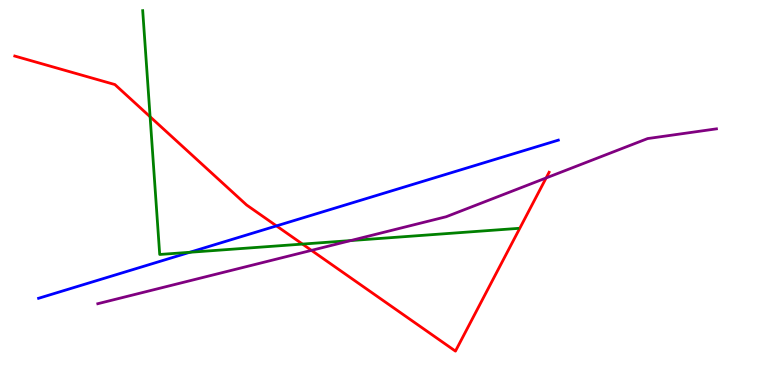[{'lines': ['blue', 'red'], 'intersections': [{'x': 3.57, 'y': 4.13}]}, {'lines': ['green', 'red'], 'intersections': [{'x': 1.94, 'y': 6.97}, {'x': 3.9, 'y': 3.66}]}, {'lines': ['purple', 'red'], 'intersections': [{'x': 4.02, 'y': 3.5}, {'x': 7.05, 'y': 5.38}]}, {'lines': ['blue', 'green'], 'intersections': [{'x': 2.45, 'y': 3.45}]}, {'lines': ['blue', 'purple'], 'intersections': []}, {'lines': ['green', 'purple'], 'intersections': [{'x': 4.53, 'y': 3.75}]}]